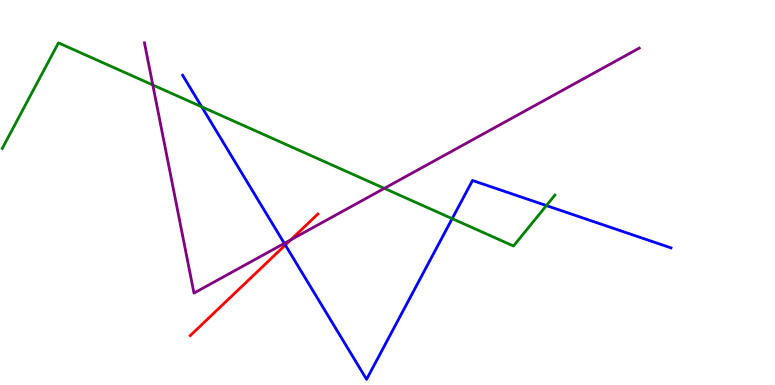[{'lines': ['blue', 'red'], 'intersections': [{'x': 3.68, 'y': 3.64}]}, {'lines': ['green', 'red'], 'intersections': []}, {'lines': ['purple', 'red'], 'intersections': [{'x': 3.75, 'y': 3.77}]}, {'lines': ['blue', 'green'], 'intersections': [{'x': 2.6, 'y': 7.23}, {'x': 5.83, 'y': 4.32}, {'x': 7.05, 'y': 4.66}]}, {'lines': ['blue', 'purple'], 'intersections': [{'x': 3.67, 'y': 3.68}]}, {'lines': ['green', 'purple'], 'intersections': [{'x': 1.97, 'y': 7.79}, {'x': 4.96, 'y': 5.11}]}]